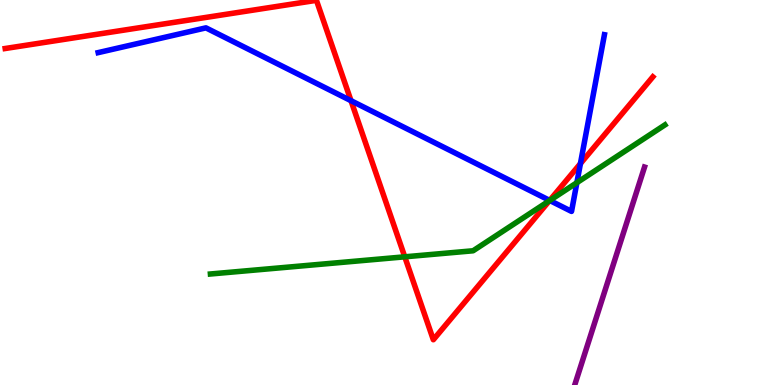[{'lines': ['blue', 'red'], 'intersections': [{'x': 4.53, 'y': 7.38}, {'x': 7.09, 'y': 4.79}, {'x': 7.49, 'y': 5.75}]}, {'lines': ['green', 'red'], 'intersections': [{'x': 5.22, 'y': 3.33}, {'x': 7.09, 'y': 4.79}]}, {'lines': ['purple', 'red'], 'intersections': []}, {'lines': ['blue', 'green'], 'intersections': [{'x': 7.09, 'y': 4.79}, {'x': 7.44, 'y': 5.26}]}, {'lines': ['blue', 'purple'], 'intersections': []}, {'lines': ['green', 'purple'], 'intersections': []}]